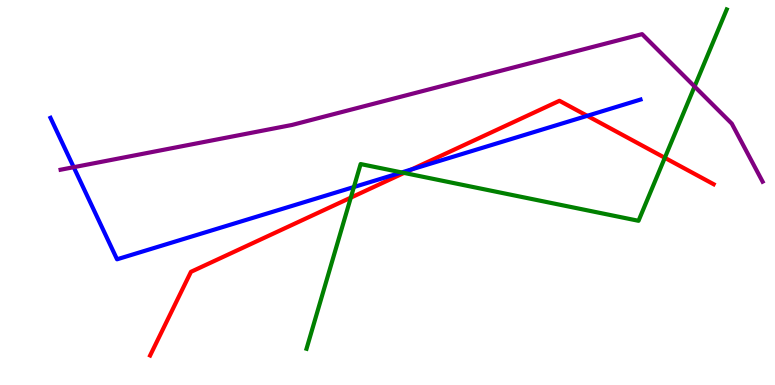[{'lines': ['blue', 'red'], 'intersections': [{'x': 5.31, 'y': 5.6}, {'x': 7.58, 'y': 6.99}]}, {'lines': ['green', 'red'], 'intersections': [{'x': 4.53, 'y': 4.87}, {'x': 5.21, 'y': 5.51}, {'x': 8.58, 'y': 5.9}]}, {'lines': ['purple', 'red'], 'intersections': []}, {'lines': ['blue', 'green'], 'intersections': [{'x': 4.57, 'y': 5.14}, {'x': 5.18, 'y': 5.52}]}, {'lines': ['blue', 'purple'], 'intersections': [{'x': 0.951, 'y': 5.66}]}, {'lines': ['green', 'purple'], 'intersections': [{'x': 8.96, 'y': 7.75}]}]